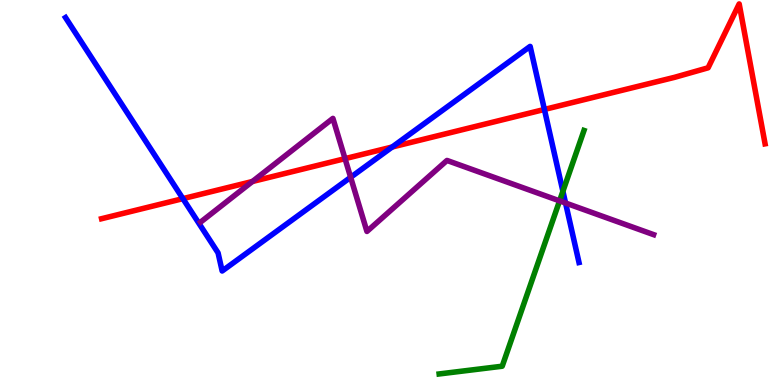[{'lines': ['blue', 'red'], 'intersections': [{'x': 2.36, 'y': 4.84}, {'x': 5.06, 'y': 6.18}, {'x': 7.02, 'y': 7.16}]}, {'lines': ['green', 'red'], 'intersections': []}, {'lines': ['purple', 'red'], 'intersections': [{'x': 3.26, 'y': 5.29}, {'x': 4.45, 'y': 5.88}]}, {'lines': ['blue', 'green'], 'intersections': [{'x': 7.26, 'y': 5.03}]}, {'lines': ['blue', 'purple'], 'intersections': [{'x': 4.52, 'y': 5.39}, {'x': 7.3, 'y': 4.73}]}, {'lines': ['green', 'purple'], 'intersections': [{'x': 7.22, 'y': 4.78}]}]